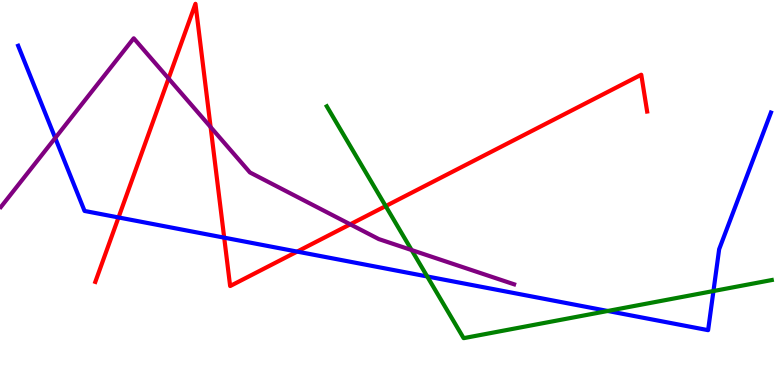[{'lines': ['blue', 'red'], 'intersections': [{'x': 1.53, 'y': 4.35}, {'x': 2.89, 'y': 3.83}, {'x': 3.83, 'y': 3.47}]}, {'lines': ['green', 'red'], 'intersections': [{'x': 4.98, 'y': 4.65}]}, {'lines': ['purple', 'red'], 'intersections': [{'x': 2.17, 'y': 7.96}, {'x': 2.72, 'y': 6.7}, {'x': 4.52, 'y': 4.17}]}, {'lines': ['blue', 'green'], 'intersections': [{'x': 5.51, 'y': 2.82}, {'x': 7.84, 'y': 1.92}, {'x': 9.21, 'y': 2.44}]}, {'lines': ['blue', 'purple'], 'intersections': [{'x': 0.713, 'y': 6.42}]}, {'lines': ['green', 'purple'], 'intersections': [{'x': 5.31, 'y': 3.5}]}]